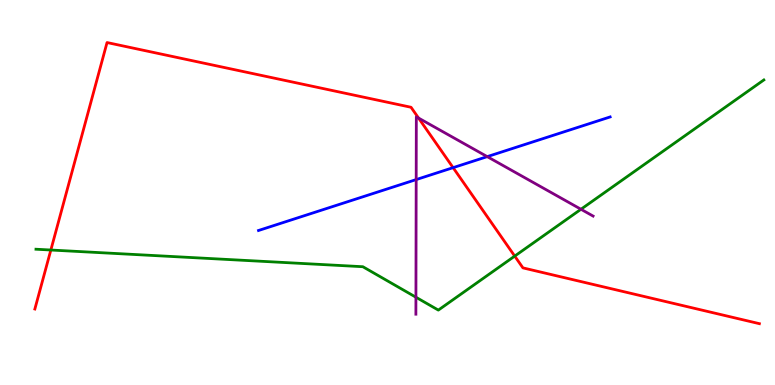[{'lines': ['blue', 'red'], 'intersections': [{'x': 5.85, 'y': 5.65}]}, {'lines': ['green', 'red'], 'intersections': [{'x': 0.656, 'y': 3.51}, {'x': 6.64, 'y': 3.35}]}, {'lines': ['purple', 'red'], 'intersections': [{'x': 5.4, 'y': 6.93}]}, {'lines': ['blue', 'green'], 'intersections': []}, {'lines': ['blue', 'purple'], 'intersections': [{'x': 5.37, 'y': 5.34}, {'x': 6.29, 'y': 5.93}]}, {'lines': ['green', 'purple'], 'intersections': [{'x': 5.37, 'y': 2.28}, {'x': 7.5, 'y': 4.56}]}]